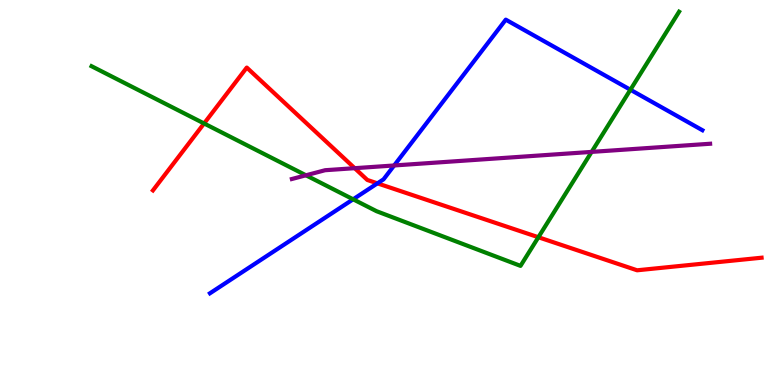[{'lines': ['blue', 'red'], 'intersections': [{'x': 4.87, 'y': 5.24}]}, {'lines': ['green', 'red'], 'intersections': [{'x': 2.63, 'y': 6.79}, {'x': 6.95, 'y': 3.84}]}, {'lines': ['purple', 'red'], 'intersections': [{'x': 4.58, 'y': 5.63}]}, {'lines': ['blue', 'green'], 'intersections': [{'x': 4.56, 'y': 4.82}, {'x': 8.13, 'y': 7.67}]}, {'lines': ['blue', 'purple'], 'intersections': [{'x': 5.09, 'y': 5.7}]}, {'lines': ['green', 'purple'], 'intersections': [{'x': 3.95, 'y': 5.45}, {'x': 7.63, 'y': 6.05}]}]